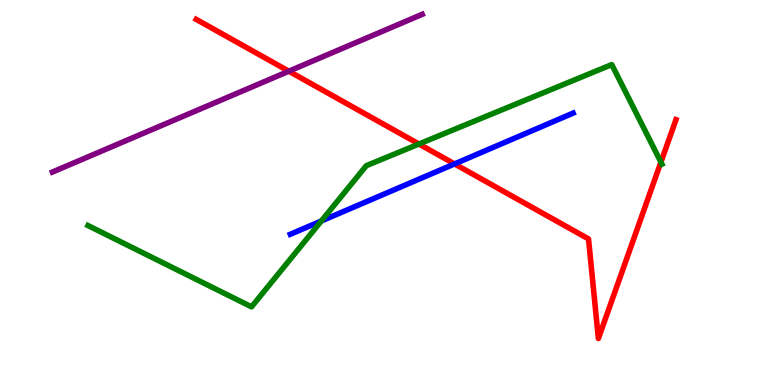[{'lines': ['blue', 'red'], 'intersections': [{'x': 5.86, 'y': 5.74}]}, {'lines': ['green', 'red'], 'intersections': [{'x': 5.41, 'y': 6.26}, {'x': 8.53, 'y': 5.79}]}, {'lines': ['purple', 'red'], 'intersections': [{'x': 3.73, 'y': 8.15}]}, {'lines': ['blue', 'green'], 'intersections': [{'x': 4.15, 'y': 4.26}]}, {'lines': ['blue', 'purple'], 'intersections': []}, {'lines': ['green', 'purple'], 'intersections': []}]